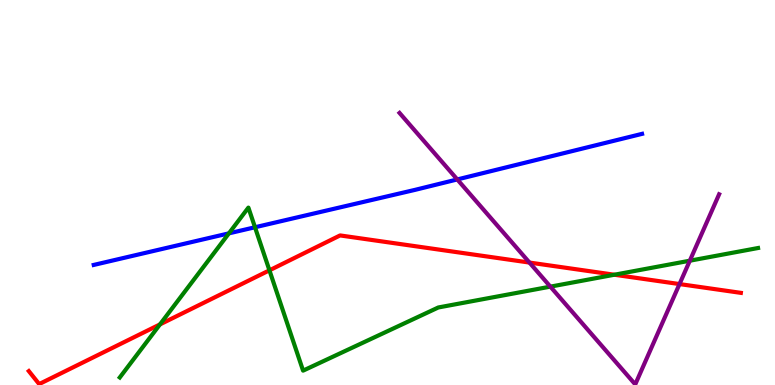[{'lines': ['blue', 'red'], 'intersections': []}, {'lines': ['green', 'red'], 'intersections': [{'x': 2.06, 'y': 1.57}, {'x': 3.48, 'y': 2.98}, {'x': 7.93, 'y': 2.86}]}, {'lines': ['purple', 'red'], 'intersections': [{'x': 6.83, 'y': 3.18}, {'x': 8.77, 'y': 2.62}]}, {'lines': ['blue', 'green'], 'intersections': [{'x': 2.95, 'y': 3.94}, {'x': 3.29, 'y': 4.1}]}, {'lines': ['blue', 'purple'], 'intersections': [{'x': 5.9, 'y': 5.34}]}, {'lines': ['green', 'purple'], 'intersections': [{'x': 7.1, 'y': 2.55}, {'x': 8.9, 'y': 3.23}]}]